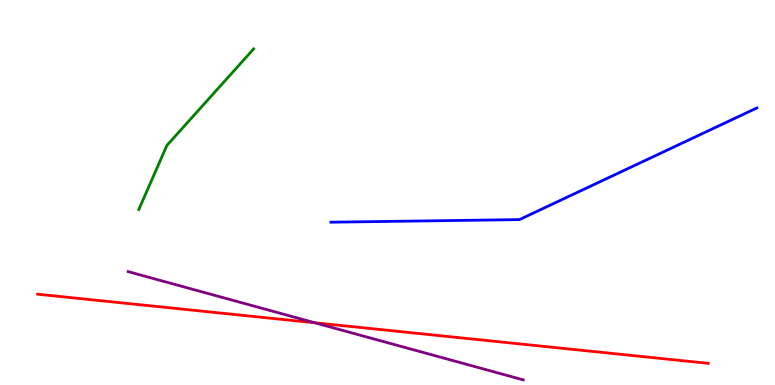[{'lines': ['blue', 'red'], 'intersections': []}, {'lines': ['green', 'red'], 'intersections': []}, {'lines': ['purple', 'red'], 'intersections': [{'x': 4.06, 'y': 1.62}]}, {'lines': ['blue', 'green'], 'intersections': []}, {'lines': ['blue', 'purple'], 'intersections': []}, {'lines': ['green', 'purple'], 'intersections': []}]